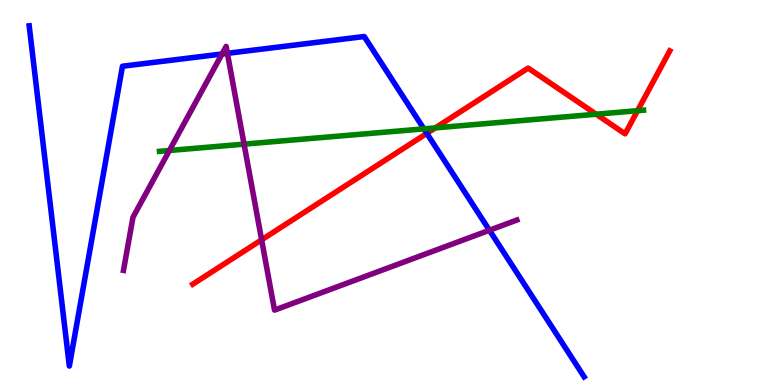[{'lines': ['blue', 'red'], 'intersections': [{'x': 5.51, 'y': 6.54}]}, {'lines': ['green', 'red'], 'intersections': [{'x': 5.62, 'y': 6.68}, {'x': 7.69, 'y': 7.03}, {'x': 8.23, 'y': 7.12}]}, {'lines': ['purple', 'red'], 'intersections': [{'x': 3.38, 'y': 3.77}]}, {'lines': ['blue', 'green'], 'intersections': [{'x': 5.47, 'y': 6.65}]}, {'lines': ['blue', 'purple'], 'intersections': [{'x': 2.86, 'y': 8.6}, {'x': 2.93, 'y': 8.61}, {'x': 6.32, 'y': 4.02}]}, {'lines': ['green', 'purple'], 'intersections': [{'x': 2.19, 'y': 6.09}, {'x': 3.15, 'y': 6.26}]}]